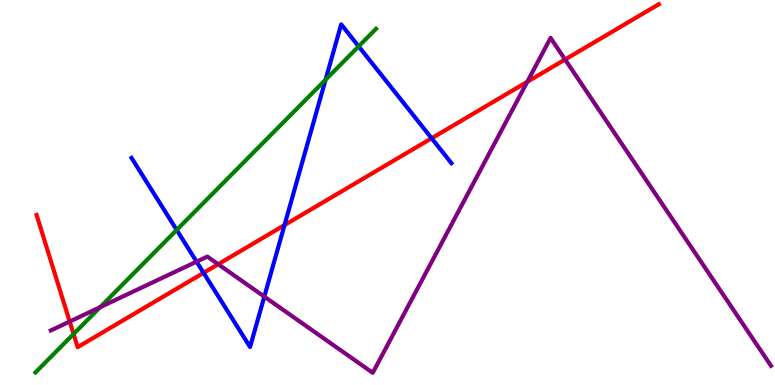[{'lines': ['blue', 'red'], 'intersections': [{'x': 2.63, 'y': 2.91}, {'x': 3.67, 'y': 4.15}, {'x': 5.57, 'y': 6.41}]}, {'lines': ['green', 'red'], 'intersections': [{'x': 0.949, 'y': 1.32}]}, {'lines': ['purple', 'red'], 'intersections': [{'x': 0.899, 'y': 1.65}, {'x': 2.82, 'y': 3.14}, {'x': 6.8, 'y': 7.87}, {'x': 7.29, 'y': 8.45}]}, {'lines': ['blue', 'green'], 'intersections': [{'x': 2.28, 'y': 4.03}, {'x': 4.2, 'y': 7.93}, {'x': 4.63, 'y': 8.8}]}, {'lines': ['blue', 'purple'], 'intersections': [{'x': 2.54, 'y': 3.2}, {'x': 3.41, 'y': 2.3}]}, {'lines': ['green', 'purple'], 'intersections': [{'x': 1.29, 'y': 2.02}]}]